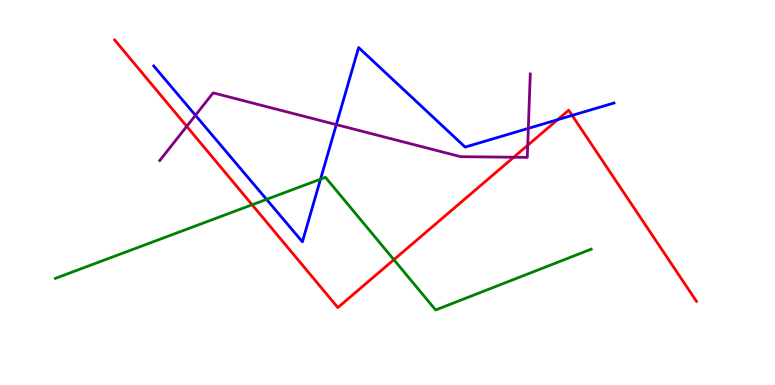[{'lines': ['blue', 'red'], 'intersections': [{'x': 7.19, 'y': 6.89}, {'x': 7.38, 'y': 7.0}]}, {'lines': ['green', 'red'], 'intersections': [{'x': 3.25, 'y': 4.68}, {'x': 5.08, 'y': 3.25}]}, {'lines': ['purple', 'red'], 'intersections': [{'x': 2.41, 'y': 6.72}, {'x': 6.63, 'y': 5.92}, {'x': 6.81, 'y': 6.23}]}, {'lines': ['blue', 'green'], 'intersections': [{'x': 3.44, 'y': 4.82}, {'x': 4.14, 'y': 5.35}]}, {'lines': ['blue', 'purple'], 'intersections': [{'x': 2.52, 'y': 7.01}, {'x': 4.34, 'y': 6.76}, {'x': 6.82, 'y': 6.67}]}, {'lines': ['green', 'purple'], 'intersections': []}]